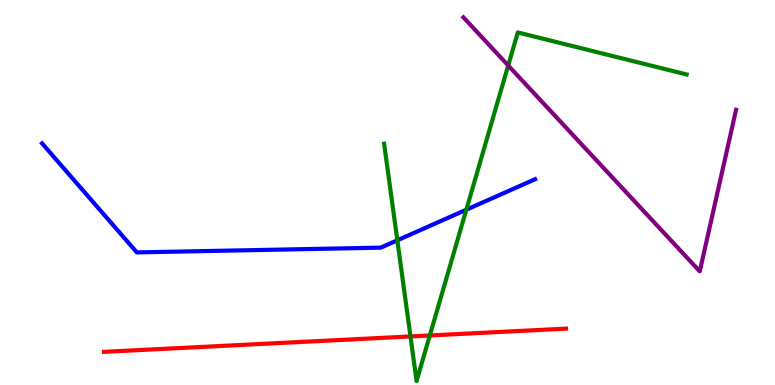[{'lines': ['blue', 'red'], 'intersections': []}, {'lines': ['green', 'red'], 'intersections': [{'x': 5.3, 'y': 1.26}, {'x': 5.55, 'y': 1.29}]}, {'lines': ['purple', 'red'], 'intersections': []}, {'lines': ['blue', 'green'], 'intersections': [{'x': 5.13, 'y': 3.76}, {'x': 6.02, 'y': 4.55}]}, {'lines': ['blue', 'purple'], 'intersections': []}, {'lines': ['green', 'purple'], 'intersections': [{'x': 6.56, 'y': 8.3}]}]